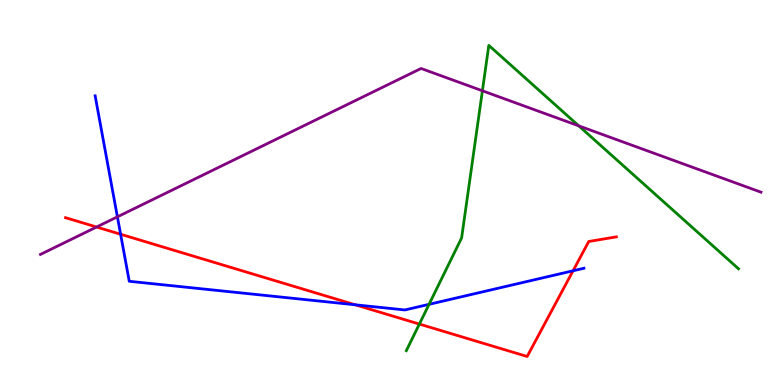[{'lines': ['blue', 'red'], 'intersections': [{'x': 1.56, 'y': 3.92}, {'x': 4.58, 'y': 2.08}, {'x': 7.39, 'y': 2.97}]}, {'lines': ['green', 'red'], 'intersections': [{'x': 5.41, 'y': 1.58}]}, {'lines': ['purple', 'red'], 'intersections': [{'x': 1.25, 'y': 4.1}]}, {'lines': ['blue', 'green'], 'intersections': [{'x': 5.54, 'y': 2.1}]}, {'lines': ['blue', 'purple'], 'intersections': [{'x': 1.51, 'y': 4.37}]}, {'lines': ['green', 'purple'], 'intersections': [{'x': 6.22, 'y': 7.64}, {'x': 7.47, 'y': 6.73}]}]